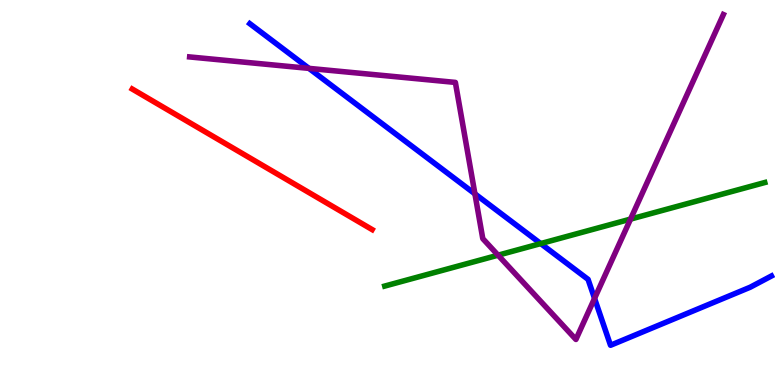[{'lines': ['blue', 'red'], 'intersections': []}, {'lines': ['green', 'red'], 'intersections': []}, {'lines': ['purple', 'red'], 'intersections': []}, {'lines': ['blue', 'green'], 'intersections': [{'x': 6.98, 'y': 3.67}]}, {'lines': ['blue', 'purple'], 'intersections': [{'x': 3.99, 'y': 8.22}, {'x': 6.13, 'y': 4.97}, {'x': 7.67, 'y': 2.25}]}, {'lines': ['green', 'purple'], 'intersections': [{'x': 6.43, 'y': 3.37}, {'x': 8.14, 'y': 4.31}]}]